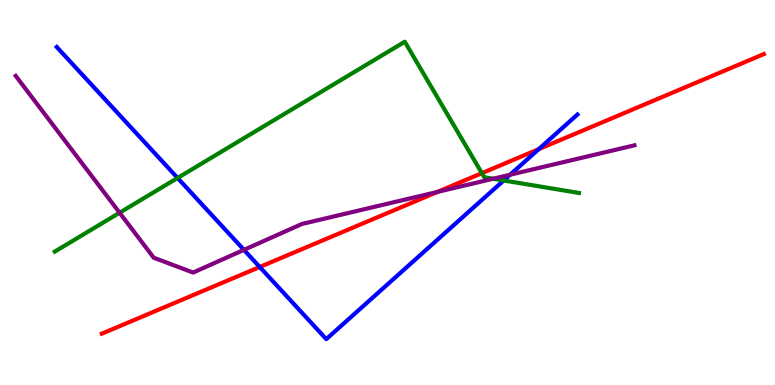[{'lines': ['blue', 'red'], 'intersections': [{'x': 3.35, 'y': 3.07}, {'x': 6.95, 'y': 6.13}]}, {'lines': ['green', 'red'], 'intersections': [{'x': 6.22, 'y': 5.5}]}, {'lines': ['purple', 'red'], 'intersections': [{'x': 5.64, 'y': 5.02}]}, {'lines': ['blue', 'green'], 'intersections': [{'x': 2.29, 'y': 5.38}, {'x': 6.5, 'y': 5.31}]}, {'lines': ['blue', 'purple'], 'intersections': [{'x': 3.15, 'y': 3.51}, {'x': 6.58, 'y': 5.46}]}, {'lines': ['green', 'purple'], 'intersections': [{'x': 1.54, 'y': 4.47}, {'x': 6.36, 'y': 5.36}]}]